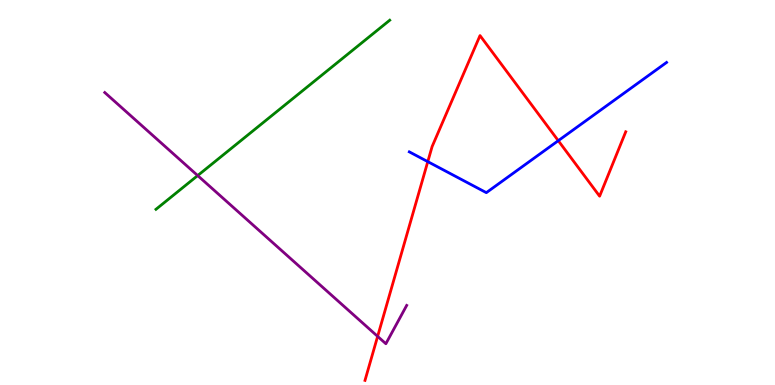[{'lines': ['blue', 'red'], 'intersections': [{'x': 5.52, 'y': 5.8}, {'x': 7.2, 'y': 6.35}]}, {'lines': ['green', 'red'], 'intersections': []}, {'lines': ['purple', 'red'], 'intersections': [{'x': 4.87, 'y': 1.26}]}, {'lines': ['blue', 'green'], 'intersections': []}, {'lines': ['blue', 'purple'], 'intersections': []}, {'lines': ['green', 'purple'], 'intersections': [{'x': 2.55, 'y': 5.44}]}]